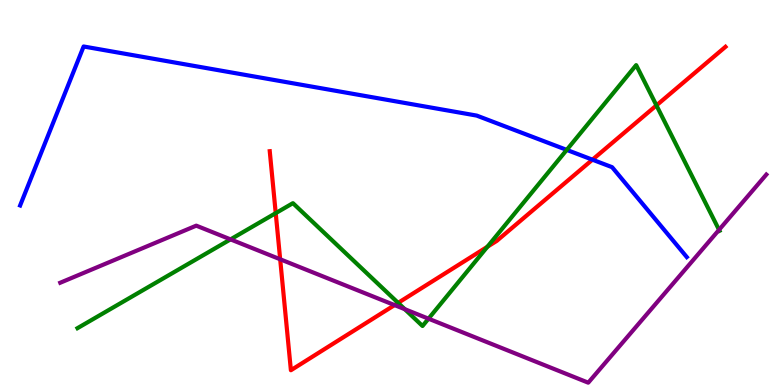[{'lines': ['blue', 'red'], 'intersections': [{'x': 7.64, 'y': 5.85}]}, {'lines': ['green', 'red'], 'intersections': [{'x': 3.56, 'y': 4.46}, {'x': 5.14, 'y': 2.13}, {'x': 6.29, 'y': 3.59}, {'x': 8.47, 'y': 7.26}]}, {'lines': ['purple', 'red'], 'intersections': [{'x': 3.62, 'y': 3.27}, {'x': 5.09, 'y': 2.08}]}, {'lines': ['blue', 'green'], 'intersections': [{'x': 7.31, 'y': 6.11}]}, {'lines': ['blue', 'purple'], 'intersections': []}, {'lines': ['green', 'purple'], 'intersections': [{'x': 2.97, 'y': 3.78}, {'x': 5.22, 'y': 1.97}, {'x': 5.53, 'y': 1.72}, {'x': 9.28, 'y': 4.03}]}]